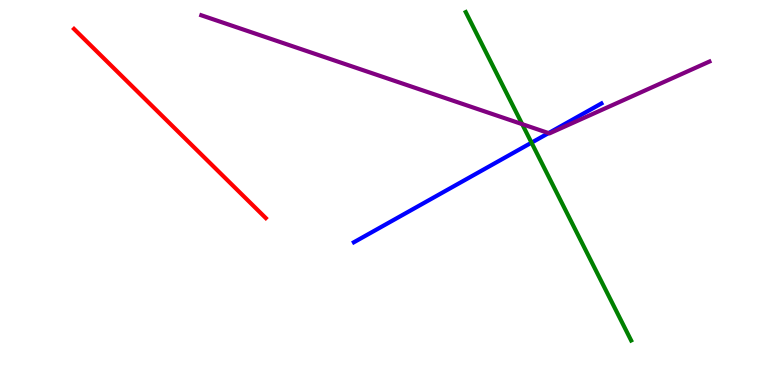[{'lines': ['blue', 'red'], 'intersections': []}, {'lines': ['green', 'red'], 'intersections': []}, {'lines': ['purple', 'red'], 'intersections': []}, {'lines': ['blue', 'green'], 'intersections': [{'x': 6.86, 'y': 6.29}]}, {'lines': ['blue', 'purple'], 'intersections': [{'x': 7.08, 'y': 6.54}]}, {'lines': ['green', 'purple'], 'intersections': [{'x': 6.74, 'y': 6.78}]}]